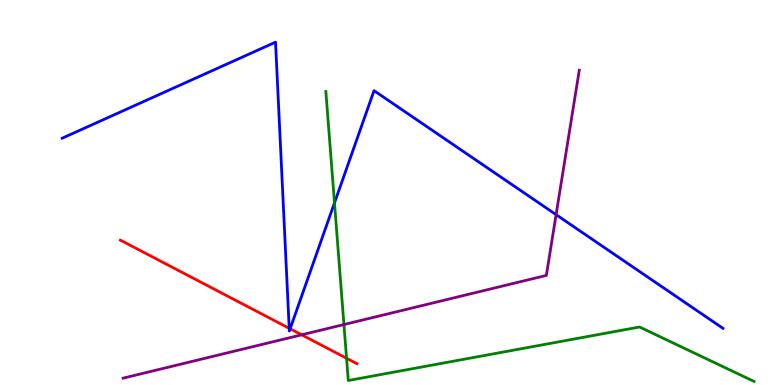[{'lines': ['blue', 'red'], 'intersections': [{'x': 3.73, 'y': 1.47}, {'x': 3.74, 'y': 1.46}]}, {'lines': ['green', 'red'], 'intersections': [{'x': 4.47, 'y': 0.694}]}, {'lines': ['purple', 'red'], 'intersections': [{'x': 3.89, 'y': 1.3}]}, {'lines': ['blue', 'green'], 'intersections': [{'x': 4.32, 'y': 4.73}]}, {'lines': ['blue', 'purple'], 'intersections': [{'x': 7.18, 'y': 4.42}]}, {'lines': ['green', 'purple'], 'intersections': [{'x': 4.44, 'y': 1.57}]}]